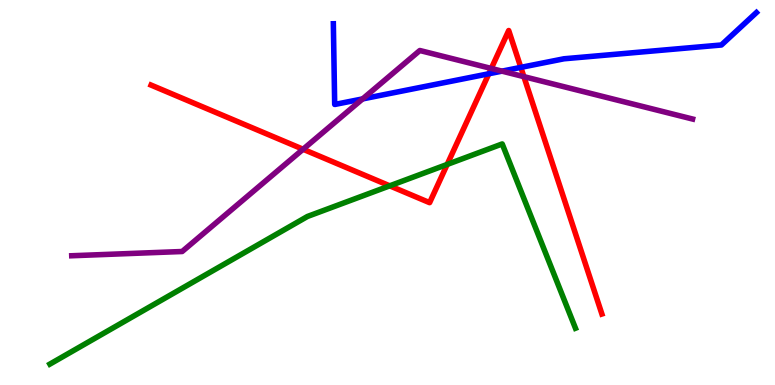[{'lines': ['blue', 'red'], 'intersections': [{'x': 6.31, 'y': 8.08}, {'x': 6.72, 'y': 8.25}]}, {'lines': ['green', 'red'], 'intersections': [{'x': 5.03, 'y': 5.17}, {'x': 5.77, 'y': 5.73}]}, {'lines': ['purple', 'red'], 'intersections': [{'x': 3.91, 'y': 6.12}, {'x': 6.34, 'y': 8.22}, {'x': 6.76, 'y': 8.01}]}, {'lines': ['blue', 'green'], 'intersections': []}, {'lines': ['blue', 'purple'], 'intersections': [{'x': 4.68, 'y': 7.43}, {'x': 6.48, 'y': 8.15}]}, {'lines': ['green', 'purple'], 'intersections': []}]